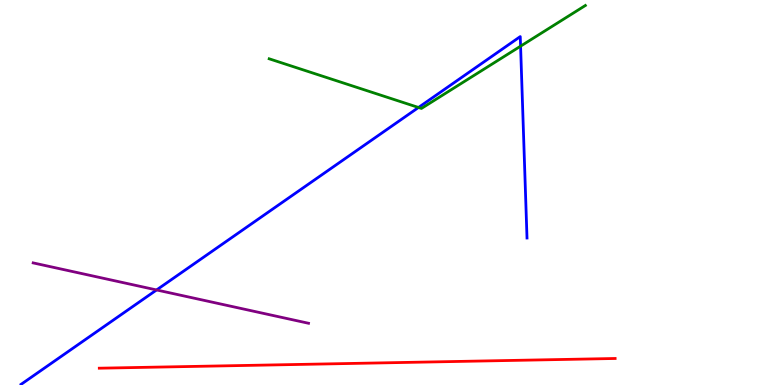[{'lines': ['blue', 'red'], 'intersections': []}, {'lines': ['green', 'red'], 'intersections': []}, {'lines': ['purple', 'red'], 'intersections': []}, {'lines': ['blue', 'green'], 'intersections': [{'x': 5.4, 'y': 7.21}, {'x': 6.72, 'y': 8.8}]}, {'lines': ['blue', 'purple'], 'intersections': [{'x': 2.02, 'y': 2.47}]}, {'lines': ['green', 'purple'], 'intersections': []}]